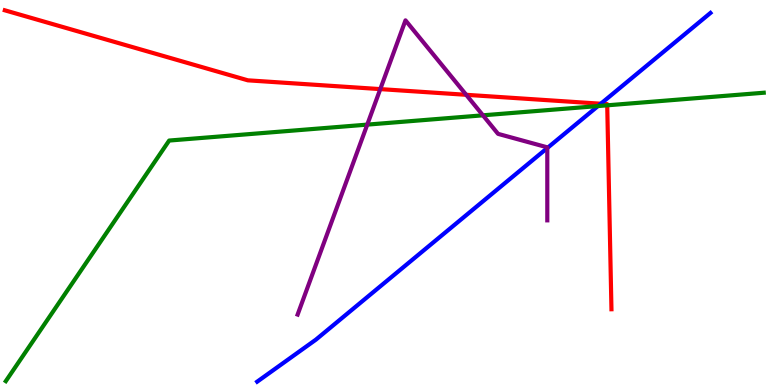[{'lines': ['blue', 'red'], 'intersections': [{'x': 7.75, 'y': 7.31}]}, {'lines': ['green', 'red'], 'intersections': [{'x': 7.84, 'y': 7.26}]}, {'lines': ['purple', 'red'], 'intersections': [{'x': 4.91, 'y': 7.69}, {'x': 6.02, 'y': 7.54}]}, {'lines': ['blue', 'green'], 'intersections': [{'x': 7.72, 'y': 7.25}]}, {'lines': ['blue', 'purple'], 'intersections': [{'x': 7.06, 'y': 6.15}]}, {'lines': ['green', 'purple'], 'intersections': [{'x': 4.74, 'y': 6.76}, {'x': 6.23, 'y': 7.0}]}]